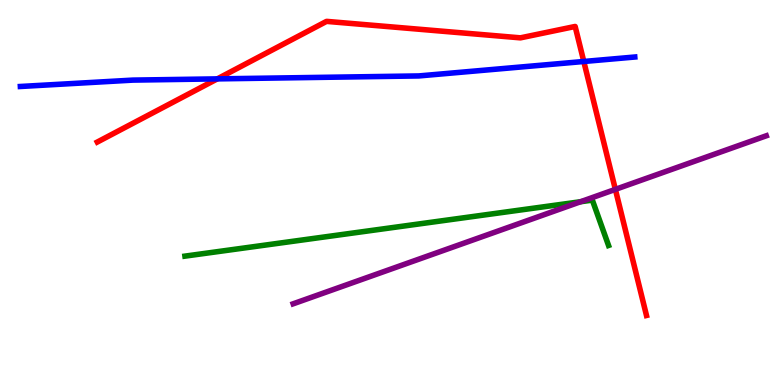[{'lines': ['blue', 'red'], 'intersections': [{'x': 2.8, 'y': 7.95}, {'x': 7.53, 'y': 8.4}]}, {'lines': ['green', 'red'], 'intersections': []}, {'lines': ['purple', 'red'], 'intersections': [{'x': 7.94, 'y': 5.08}]}, {'lines': ['blue', 'green'], 'intersections': []}, {'lines': ['blue', 'purple'], 'intersections': []}, {'lines': ['green', 'purple'], 'intersections': [{'x': 7.49, 'y': 4.76}]}]